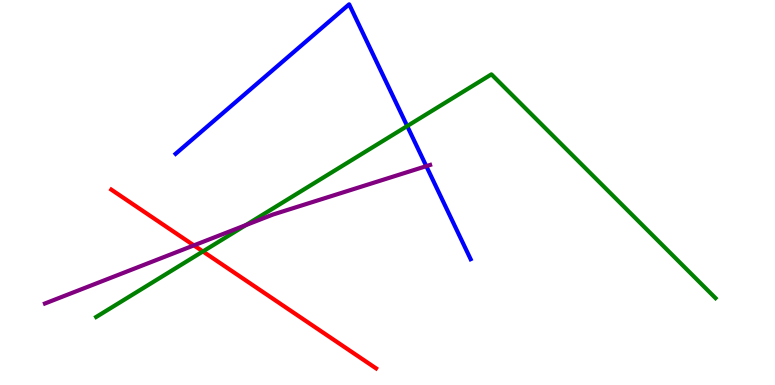[{'lines': ['blue', 'red'], 'intersections': []}, {'lines': ['green', 'red'], 'intersections': [{'x': 2.62, 'y': 3.47}]}, {'lines': ['purple', 'red'], 'intersections': [{'x': 2.5, 'y': 3.63}]}, {'lines': ['blue', 'green'], 'intersections': [{'x': 5.25, 'y': 6.73}]}, {'lines': ['blue', 'purple'], 'intersections': [{'x': 5.5, 'y': 5.68}]}, {'lines': ['green', 'purple'], 'intersections': [{'x': 3.17, 'y': 4.15}]}]